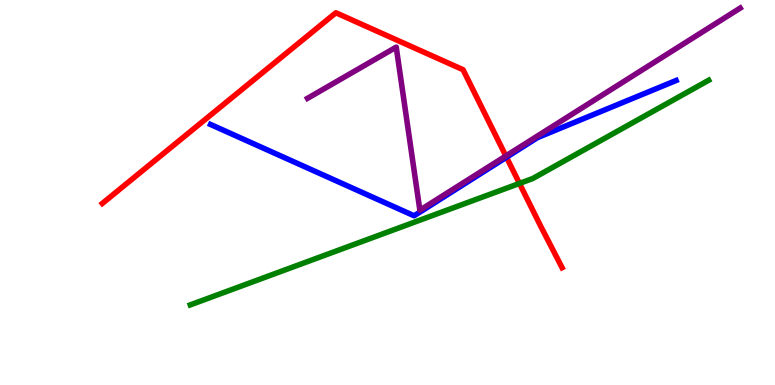[{'lines': ['blue', 'red'], 'intersections': [{'x': 6.54, 'y': 5.92}]}, {'lines': ['green', 'red'], 'intersections': [{'x': 6.7, 'y': 5.24}]}, {'lines': ['purple', 'red'], 'intersections': [{'x': 6.53, 'y': 5.95}]}, {'lines': ['blue', 'green'], 'intersections': []}, {'lines': ['blue', 'purple'], 'intersections': []}, {'lines': ['green', 'purple'], 'intersections': []}]